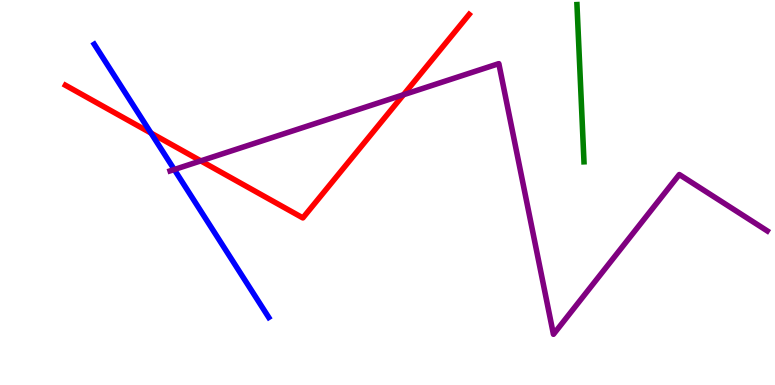[{'lines': ['blue', 'red'], 'intersections': [{'x': 1.95, 'y': 6.54}]}, {'lines': ['green', 'red'], 'intersections': []}, {'lines': ['purple', 'red'], 'intersections': [{'x': 2.59, 'y': 5.82}, {'x': 5.21, 'y': 7.54}]}, {'lines': ['blue', 'green'], 'intersections': []}, {'lines': ['blue', 'purple'], 'intersections': [{'x': 2.25, 'y': 5.6}]}, {'lines': ['green', 'purple'], 'intersections': []}]